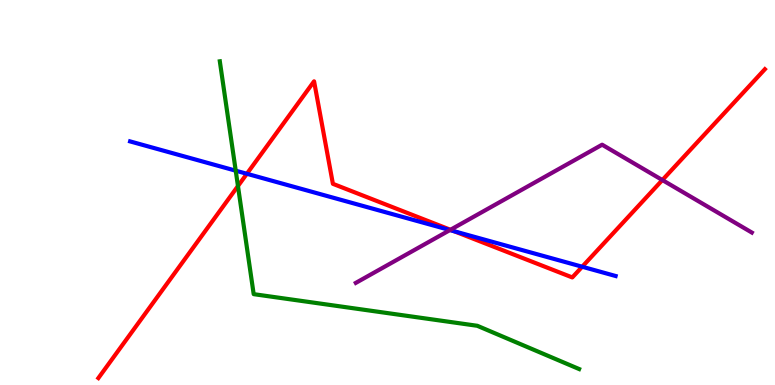[{'lines': ['blue', 'red'], 'intersections': [{'x': 3.19, 'y': 5.49}, {'x': 5.86, 'y': 3.99}, {'x': 7.51, 'y': 3.07}]}, {'lines': ['green', 'red'], 'intersections': [{'x': 3.07, 'y': 5.17}]}, {'lines': ['purple', 'red'], 'intersections': [{'x': 5.81, 'y': 4.03}, {'x': 8.55, 'y': 5.32}]}, {'lines': ['blue', 'green'], 'intersections': [{'x': 3.04, 'y': 5.57}]}, {'lines': ['blue', 'purple'], 'intersections': [{'x': 5.81, 'y': 4.02}]}, {'lines': ['green', 'purple'], 'intersections': []}]